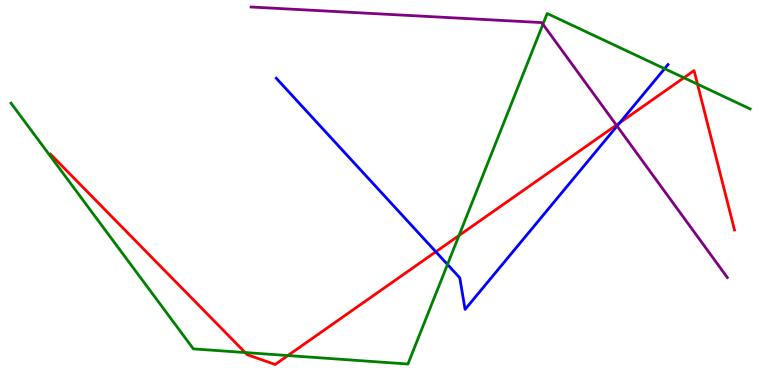[{'lines': ['blue', 'red'], 'intersections': [{'x': 5.62, 'y': 3.46}, {'x': 8.0, 'y': 6.81}]}, {'lines': ['green', 'red'], 'intersections': [{'x': 3.16, 'y': 0.843}, {'x': 3.71, 'y': 0.765}, {'x': 5.92, 'y': 3.88}, {'x': 8.82, 'y': 7.98}, {'x': 9.0, 'y': 7.81}]}, {'lines': ['purple', 'red'], 'intersections': [{'x': 7.95, 'y': 6.75}]}, {'lines': ['blue', 'green'], 'intersections': [{'x': 5.77, 'y': 3.13}, {'x': 8.58, 'y': 8.22}]}, {'lines': ['blue', 'purple'], 'intersections': [{'x': 7.96, 'y': 6.73}]}, {'lines': ['green', 'purple'], 'intersections': [{'x': 7.01, 'y': 9.37}]}]